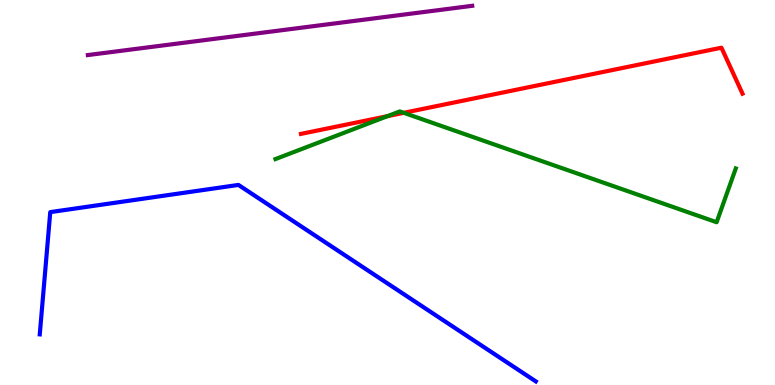[{'lines': ['blue', 'red'], 'intersections': []}, {'lines': ['green', 'red'], 'intersections': [{'x': 5.0, 'y': 6.98}, {'x': 5.21, 'y': 7.07}]}, {'lines': ['purple', 'red'], 'intersections': []}, {'lines': ['blue', 'green'], 'intersections': []}, {'lines': ['blue', 'purple'], 'intersections': []}, {'lines': ['green', 'purple'], 'intersections': []}]